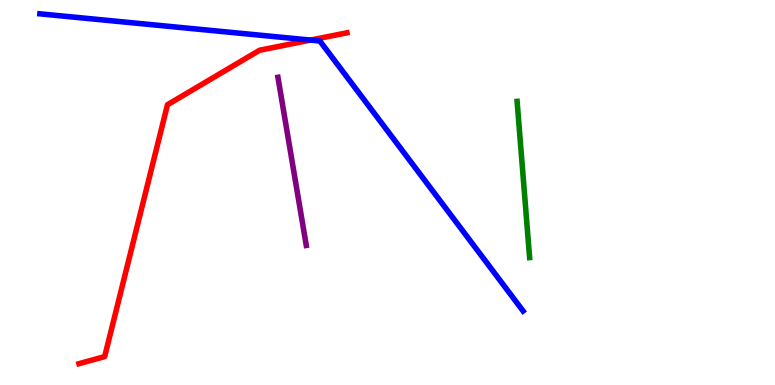[{'lines': ['blue', 'red'], 'intersections': [{'x': 4.01, 'y': 8.96}]}, {'lines': ['green', 'red'], 'intersections': []}, {'lines': ['purple', 'red'], 'intersections': []}, {'lines': ['blue', 'green'], 'intersections': []}, {'lines': ['blue', 'purple'], 'intersections': []}, {'lines': ['green', 'purple'], 'intersections': []}]